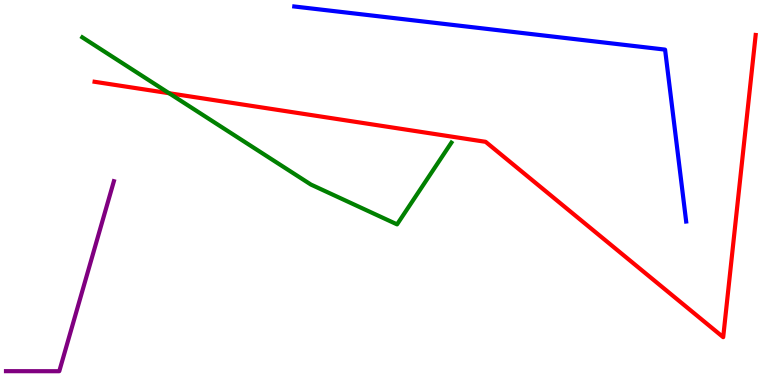[{'lines': ['blue', 'red'], 'intersections': []}, {'lines': ['green', 'red'], 'intersections': [{'x': 2.18, 'y': 7.58}]}, {'lines': ['purple', 'red'], 'intersections': []}, {'lines': ['blue', 'green'], 'intersections': []}, {'lines': ['blue', 'purple'], 'intersections': []}, {'lines': ['green', 'purple'], 'intersections': []}]